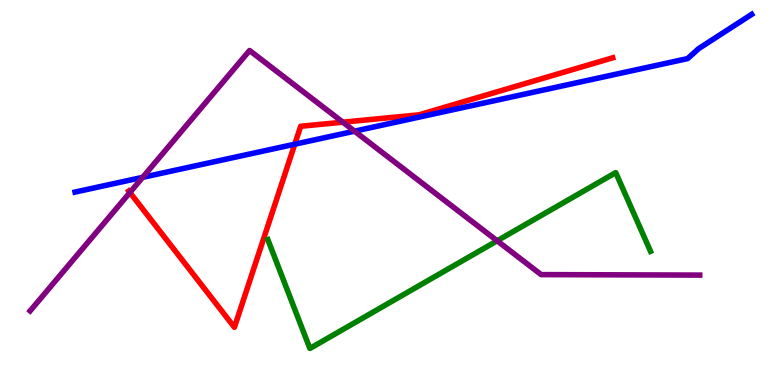[{'lines': ['blue', 'red'], 'intersections': [{'x': 3.8, 'y': 6.25}]}, {'lines': ['green', 'red'], 'intersections': []}, {'lines': ['purple', 'red'], 'intersections': [{'x': 1.68, 'y': 5.0}, {'x': 4.42, 'y': 6.83}]}, {'lines': ['blue', 'green'], 'intersections': []}, {'lines': ['blue', 'purple'], 'intersections': [{'x': 1.84, 'y': 5.39}, {'x': 4.57, 'y': 6.59}]}, {'lines': ['green', 'purple'], 'intersections': [{'x': 6.41, 'y': 3.75}]}]